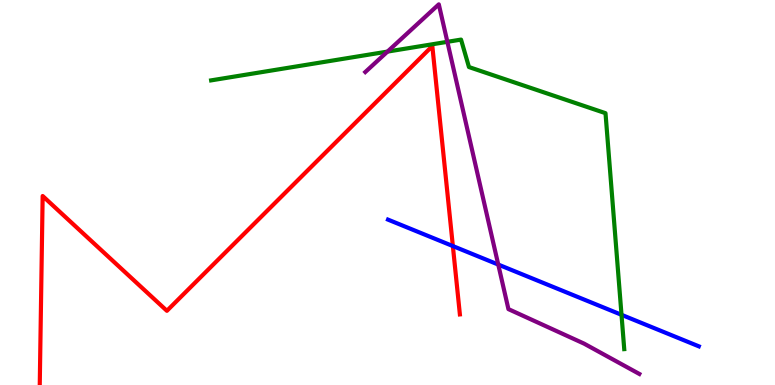[{'lines': ['blue', 'red'], 'intersections': [{'x': 5.84, 'y': 3.61}]}, {'lines': ['green', 'red'], 'intersections': []}, {'lines': ['purple', 'red'], 'intersections': []}, {'lines': ['blue', 'green'], 'intersections': [{'x': 8.02, 'y': 1.82}]}, {'lines': ['blue', 'purple'], 'intersections': [{'x': 6.43, 'y': 3.13}]}, {'lines': ['green', 'purple'], 'intersections': [{'x': 5.0, 'y': 8.66}, {'x': 5.77, 'y': 8.91}]}]